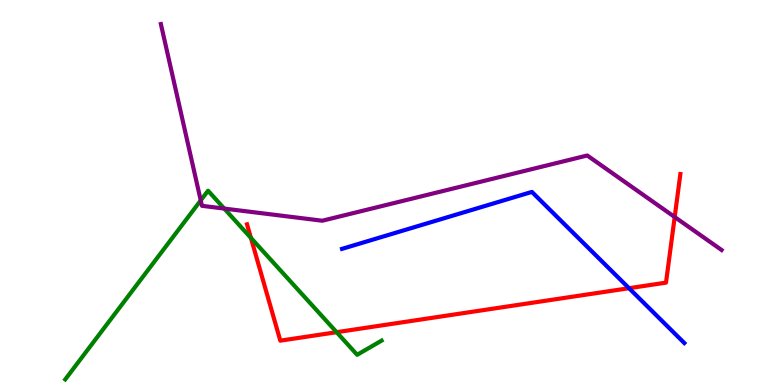[{'lines': ['blue', 'red'], 'intersections': [{'x': 8.12, 'y': 2.51}]}, {'lines': ['green', 'red'], 'intersections': [{'x': 3.24, 'y': 3.82}, {'x': 4.34, 'y': 1.37}]}, {'lines': ['purple', 'red'], 'intersections': [{'x': 8.71, 'y': 4.36}]}, {'lines': ['blue', 'green'], 'intersections': []}, {'lines': ['blue', 'purple'], 'intersections': []}, {'lines': ['green', 'purple'], 'intersections': [{'x': 2.59, 'y': 4.79}, {'x': 2.89, 'y': 4.58}]}]